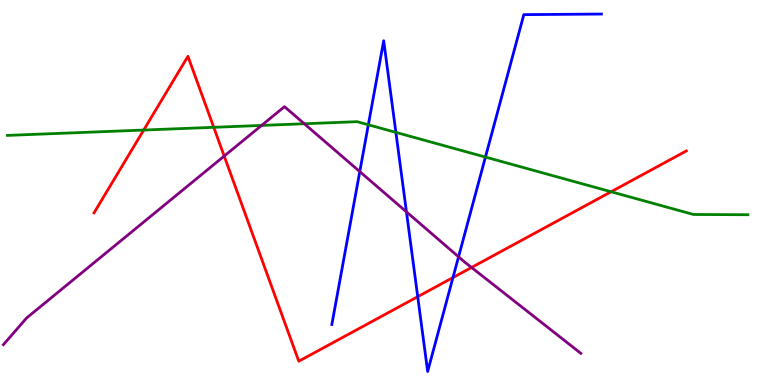[{'lines': ['blue', 'red'], 'intersections': [{'x': 5.39, 'y': 2.29}, {'x': 5.84, 'y': 2.79}]}, {'lines': ['green', 'red'], 'intersections': [{'x': 1.85, 'y': 6.62}, {'x': 2.76, 'y': 6.69}, {'x': 7.89, 'y': 5.02}]}, {'lines': ['purple', 'red'], 'intersections': [{'x': 2.89, 'y': 5.95}, {'x': 6.08, 'y': 3.05}]}, {'lines': ['blue', 'green'], 'intersections': [{'x': 4.75, 'y': 6.76}, {'x': 5.11, 'y': 6.56}, {'x': 6.26, 'y': 5.92}]}, {'lines': ['blue', 'purple'], 'intersections': [{'x': 4.64, 'y': 5.54}, {'x': 5.24, 'y': 4.5}, {'x': 5.92, 'y': 3.33}]}, {'lines': ['green', 'purple'], 'intersections': [{'x': 3.38, 'y': 6.74}, {'x': 3.93, 'y': 6.79}]}]